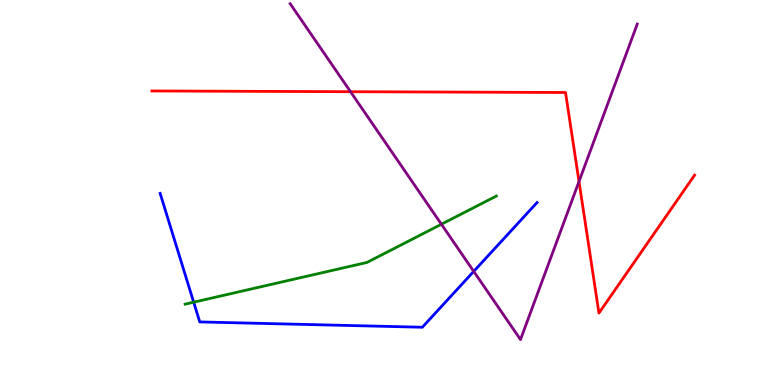[{'lines': ['blue', 'red'], 'intersections': []}, {'lines': ['green', 'red'], 'intersections': []}, {'lines': ['purple', 'red'], 'intersections': [{'x': 4.52, 'y': 7.62}, {'x': 7.47, 'y': 5.29}]}, {'lines': ['blue', 'green'], 'intersections': [{'x': 2.5, 'y': 2.15}]}, {'lines': ['blue', 'purple'], 'intersections': [{'x': 6.11, 'y': 2.95}]}, {'lines': ['green', 'purple'], 'intersections': [{'x': 5.7, 'y': 4.18}]}]